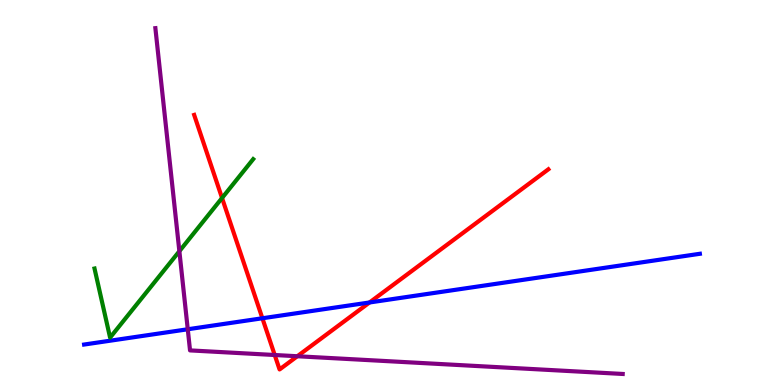[{'lines': ['blue', 'red'], 'intersections': [{'x': 3.39, 'y': 1.73}, {'x': 4.77, 'y': 2.14}]}, {'lines': ['green', 'red'], 'intersections': [{'x': 2.87, 'y': 4.86}]}, {'lines': ['purple', 'red'], 'intersections': [{'x': 3.54, 'y': 0.779}, {'x': 3.84, 'y': 0.747}]}, {'lines': ['blue', 'green'], 'intersections': []}, {'lines': ['blue', 'purple'], 'intersections': [{'x': 2.42, 'y': 1.45}]}, {'lines': ['green', 'purple'], 'intersections': [{'x': 2.31, 'y': 3.48}]}]